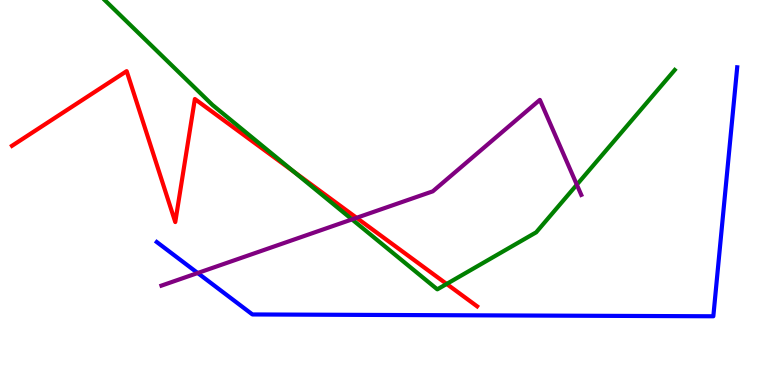[{'lines': ['blue', 'red'], 'intersections': []}, {'lines': ['green', 'red'], 'intersections': [{'x': 3.79, 'y': 5.54}, {'x': 5.76, 'y': 2.62}]}, {'lines': ['purple', 'red'], 'intersections': [{'x': 4.6, 'y': 4.34}]}, {'lines': ['blue', 'green'], 'intersections': []}, {'lines': ['blue', 'purple'], 'intersections': [{'x': 2.55, 'y': 2.91}]}, {'lines': ['green', 'purple'], 'intersections': [{'x': 4.54, 'y': 4.3}, {'x': 7.44, 'y': 5.2}]}]